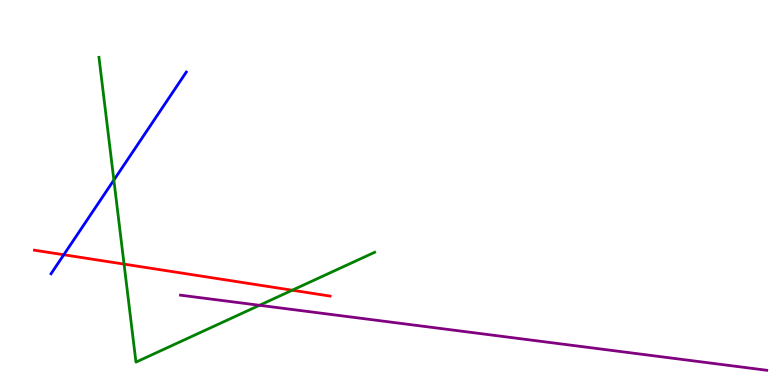[{'lines': ['blue', 'red'], 'intersections': [{'x': 0.823, 'y': 3.38}]}, {'lines': ['green', 'red'], 'intersections': [{'x': 1.6, 'y': 3.14}, {'x': 3.77, 'y': 2.46}]}, {'lines': ['purple', 'red'], 'intersections': []}, {'lines': ['blue', 'green'], 'intersections': [{'x': 1.47, 'y': 5.32}]}, {'lines': ['blue', 'purple'], 'intersections': []}, {'lines': ['green', 'purple'], 'intersections': [{'x': 3.35, 'y': 2.07}]}]